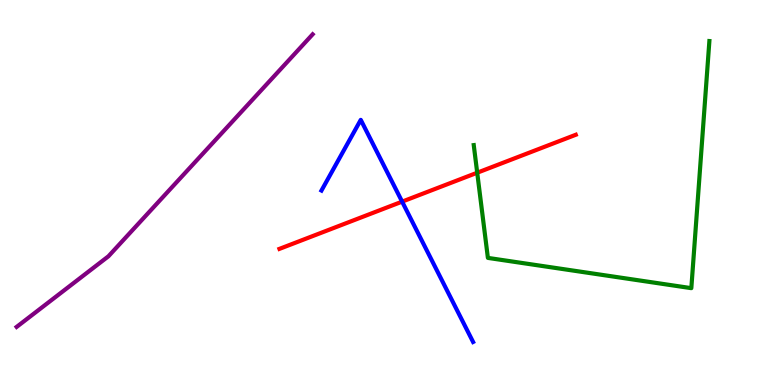[{'lines': ['blue', 'red'], 'intersections': [{'x': 5.19, 'y': 4.76}]}, {'lines': ['green', 'red'], 'intersections': [{'x': 6.16, 'y': 5.51}]}, {'lines': ['purple', 'red'], 'intersections': []}, {'lines': ['blue', 'green'], 'intersections': []}, {'lines': ['blue', 'purple'], 'intersections': []}, {'lines': ['green', 'purple'], 'intersections': []}]